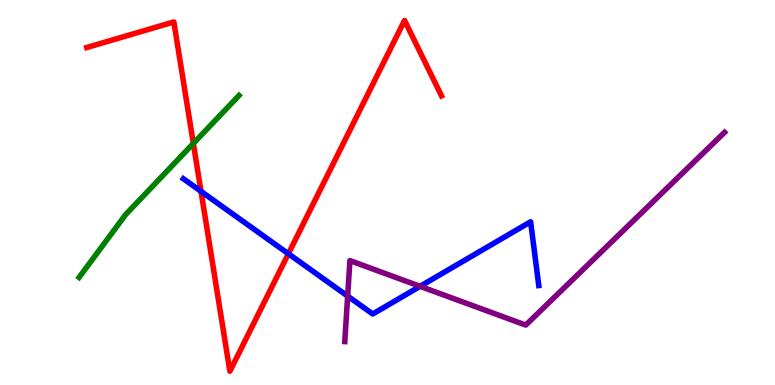[{'lines': ['blue', 'red'], 'intersections': [{'x': 2.59, 'y': 5.03}, {'x': 3.72, 'y': 3.41}]}, {'lines': ['green', 'red'], 'intersections': [{'x': 2.49, 'y': 6.27}]}, {'lines': ['purple', 'red'], 'intersections': []}, {'lines': ['blue', 'green'], 'intersections': []}, {'lines': ['blue', 'purple'], 'intersections': [{'x': 4.49, 'y': 2.31}, {'x': 5.42, 'y': 2.56}]}, {'lines': ['green', 'purple'], 'intersections': []}]